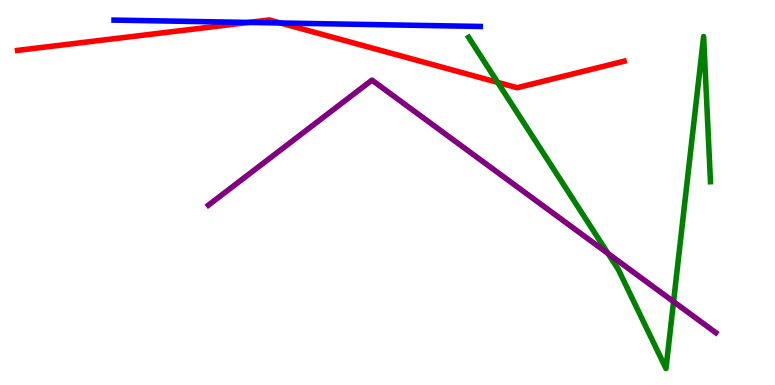[{'lines': ['blue', 'red'], 'intersections': [{'x': 3.21, 'y': 9.42}, {'x': 3.62, 'y': 9.4}]}, {'lines': ['green', 'red'], 'intersections': [{'x': 6.42, 'y': 7.86}]}, {'lines': ['purple', 'red'], 'intersections': []}, {'lines': ['blue', 'green'], 'intersections': []}, {'lines': ['blue', 'purple'], 'intersections': []}, {'lines': ['green', 'purple'], 'intersections': [{'x': 7.85, 'y': 3.41}, {'x': 8.69, 'y': 2.16}]}]